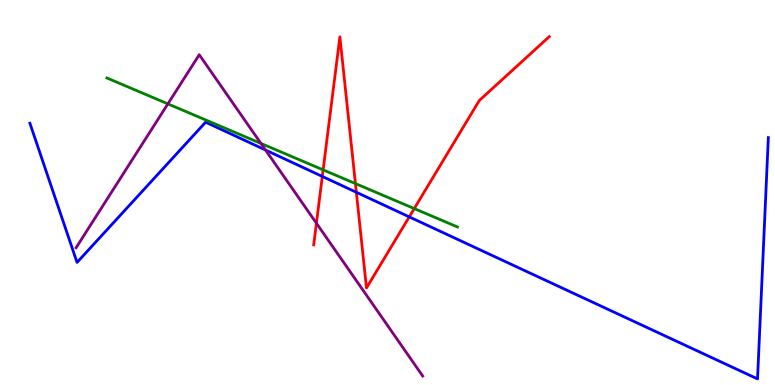[{'lines': ['blue', 'red'], 'intersections': [{'x': 4.16, 'y': 5.42}, {'x': 4.6, 'y': 5.01}, {'x': 5.28, 'y': 4.37}]}, {'lines': ['green', 'red'], 'intersections': [{'x': 4.17, 'y': 5.59}, {'x': 4.59, 'y': 5.23}, {'x': 5.35, 'y': 4.58}]}, {'lines': ['purple', 'red'], 'intersections': [{'x': 4.08, 'y': 4.2}]}, {'lines': ['blue', 'green'], 'intersections': []}, {'lines': ['blue', 'purple'], 'intersections': [{'x': 3.43, 'y': 6.1}]}, {'lines': ['green', 'purple'], 'intersections': [{'x': 2.17, 'y': 7.3}, {'x': 3.37, 'y': 6.27}]}]